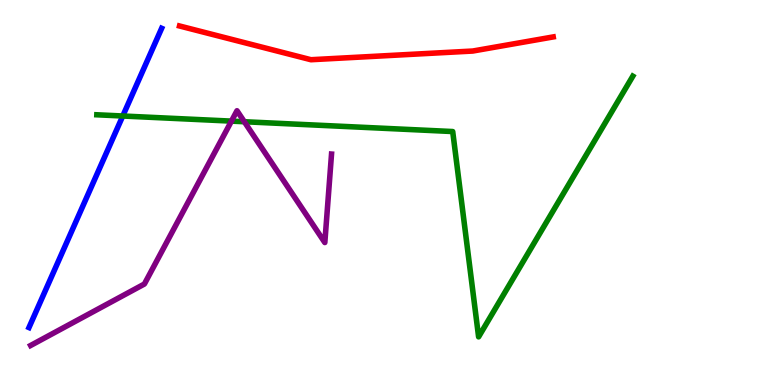[{'lines': ['blue', 'red'], 'intersections': []}, {'lines': ['green', 'red'], 'intersections': []}, {'lines': ['purple', 'red'], 'intersections': []}, {'lines': ['blue', 'green'], 'intersections': [{'x': 1.58, 'y': 6.99}]}, {'lines': ['blue', 'purple'], 'intersections': []}, {'lines': ['green', 'purple'], 'intersections': [{'x': 2.99, 'y': 6.85}, {'x': 3.15, 'y': 6.84}]}]